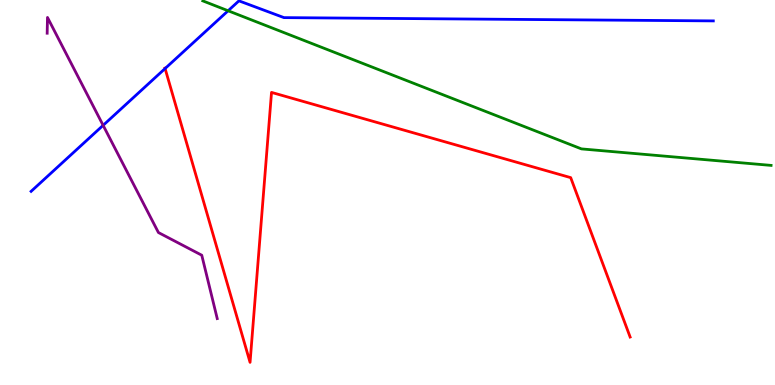[{'lines': ['blue', 'red'], 'intersections': [{'x': 2.13, 'y': 8.22}]}, {'lines': ['green', 'red'], 'intersections': []}, {'lines': ['purple', 'red'], 'intersections': []}, {'lines': ['blue', 'green'], 'intersections': [{'x': 2.94, 'y': 9.72}]}, {'lines': ['blue', 'purple'], 'intersections': [{'x': 1.33, 'y': 6.74}]}, {'lines': ['green', 'purple'], 'intersections': []}]